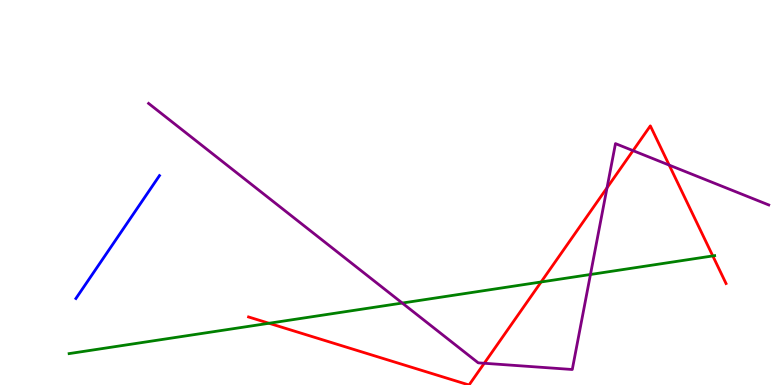[{'lines': ['blue', 'red'], 'intersections': []}, {'lines': ['green', 'red'], 'intersections': [{'x': 3.47, 'y': 1.6}, {'x': 6.98, 'y': 2.68}, {'x': 9.2, 'y': 3.35}]}, {'lines': ['purple', 'red'], 'intersections': [{'x': 6.25, 'y': 0.565}, {'x': 7.83, 'y': 5.12}, {'x': 8.17, 'y': 6.09}, {'x': 8.63, 'y': 5.71}]}, {'lines': ['blue', 'green'], 'intersections': []}, {'lines': ['blue', 'purple'], 'intersections': []}, {'lines': ['green', 'purple'], 'intersections': [{'x': 5.19, 'y': 2.13}, {'x': 7.62, 'y': 2.87}]}]